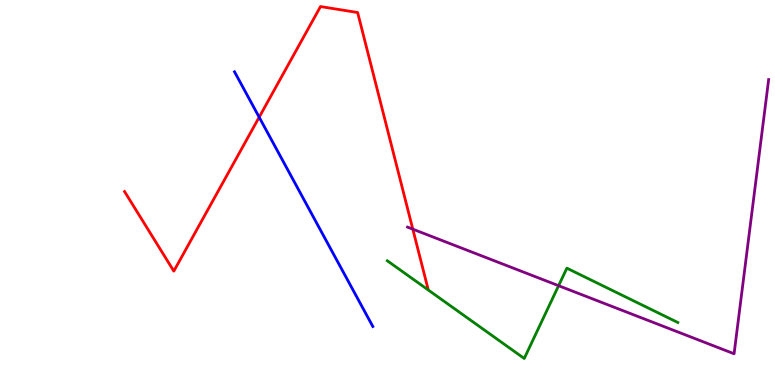[{'lines': ['blue', 'red'], 'intersections': [{'x': 3.34, 'y': 6.96}]}, {'lines': ['green', 'red'], 'intersections': []}, {'lines': ['purple', 'red'], 'intersections': [{'x': 5.33, 'y': 4.05}]}, {'lines': ['blue', 'green'], 'intersections': []}, {'lines': ['blue', 'purple'], 'intersections': []}, {'lines': ['green', 'purple'], 'intersections': [{'x': 7.21, 'y': 2.58}]}]